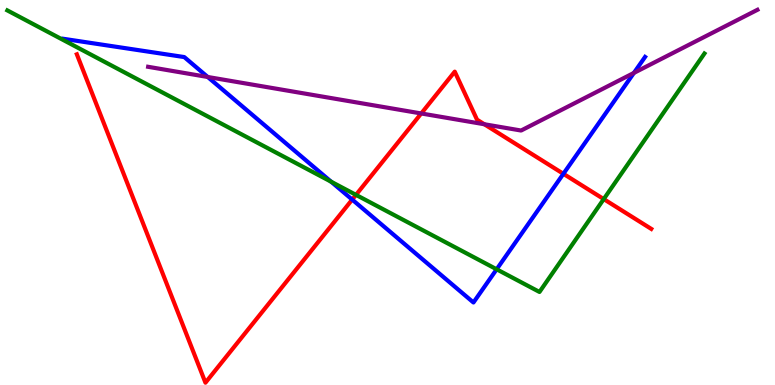[{'lines': ['blue', 'red'], 'intersections': [{'x': 4.54, 'y': 4.82}, {'x': 7.27, 'y': 5.49}]}, {'lines': ['green', 'red'], 'intersections': [{'x': 4.59, 'y': 4.94}, {'x': 7.79, 'y': 4.83}]}, {'lines': ['purple', 'red'], 'intersections': [{'x': 5.44, 'y': 7.05}, {'x': 6.25, 'y': 6.77}]}, {'lines': ['blue', 'green'], 'intersections': [{'x': 4.27, 'y': 5.28}, {'x': 6.41, 'y': 3.01}]}, {'lines': ['blue', 'purple'], 'intersections': [{'x': 2.68, 'y': 8.0}, {'x': 8.18, 'y': 8.11}]}, {'lines': ['green', 'purple'], 'intersections': []}]